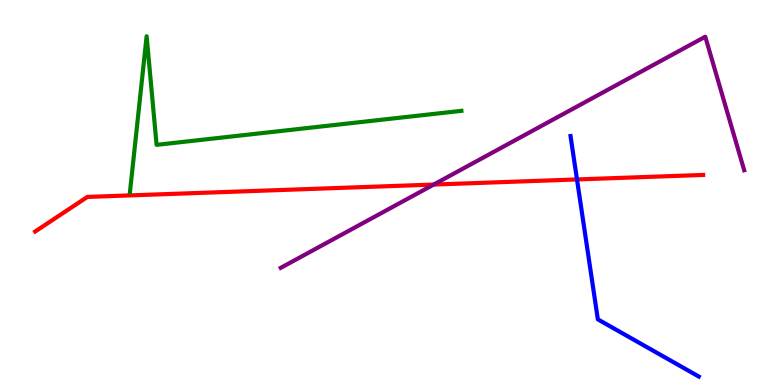[{'lines': ['blue', 'red'], 'intersections': [{'x': 7.45, 'y': 5.34}]}, {'lines': ['green', 'red'], 'intersections': []}, {'lines': ['purple', 'red'], 'intersections': [{'x': 5.6, 'y': 5.21}]}, {'lines': ['blue', 'green'], 'intersections': []}, {'lines': ['blue', 'purple'], 'intersections': []}, {'lines': ['green', 'purple'], 'intersections': []}]